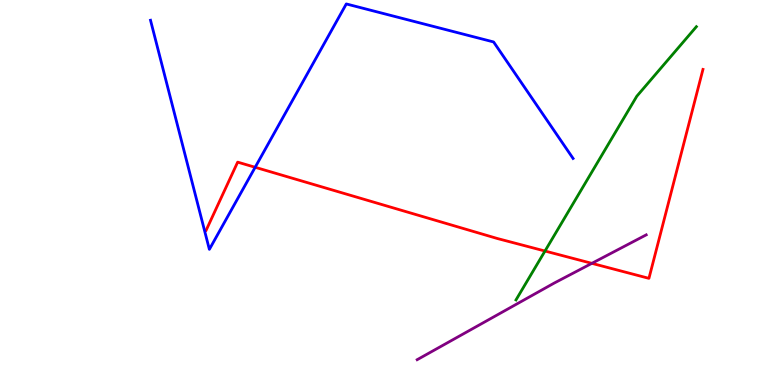[{'lines': ['blue', 'red'], 'intersections': [{'x': 3.29, 'y': 5.66}]}, {'lines': ['green', 'red'], 'intersections': [{'x': 7.03, 'y': 3.48}]}, {'lines': ['purple', 'red'], 'intersections': [{'x': 7.64, 'y': 3.16}]}, {'lines': ['blue', 'green'], 'intersections': []}, {'lines': ['blue', 'purple'], 'intersections': []}, {'lines': ['green', 'purple'], 'intersections': []}]